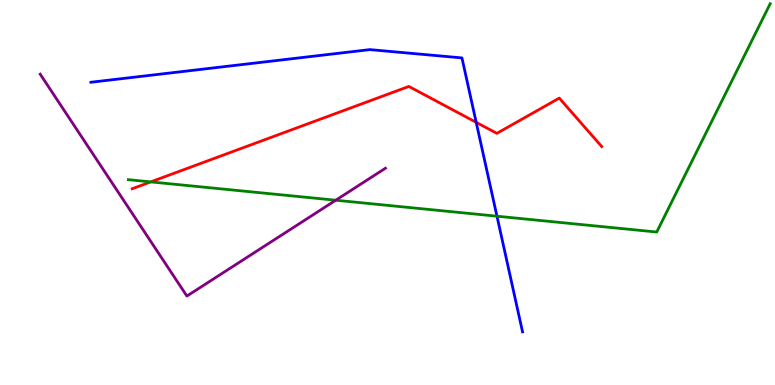[{'lines': ['blue', 'red'], 'intersections': [{'x': 6.14, 'y': 6.82}]}, {'lines': ['green', 'red'], 'intersections': [{'x': 1.95, 'y': 5.28}]}, {'lines': ['purple', 'red'], 'intersections': []}, {'lines': ['blue', 'green'], 'intersections': [{'x': 6.41, 'y': 4.38}]}, {'lines': ['blue', 'purple'], 'intersections': []}, {'lines': ['green', 'purple'], 'intersections': [{'x': 4.33, 'y': 4.8}]}]